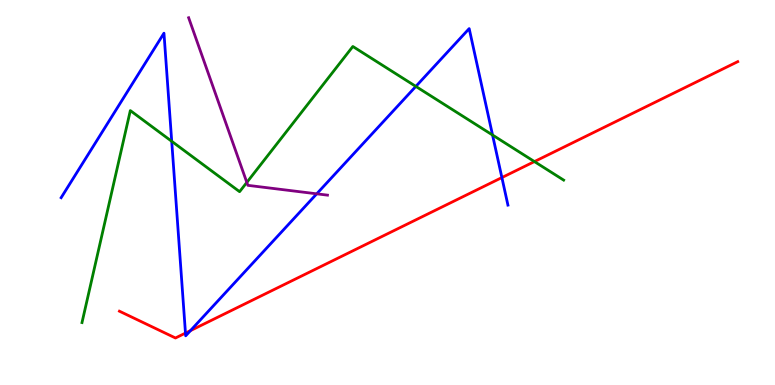[{'lines': ['blue', 'red'], 'intersections': [{'x': 2.39, 'y': 1.35}, {'x': 2.46, 'y': 1.41}, {'x': 6.48, 'y': 5.39}]}, {'lines': ['green', 'red'], 'intersections': [{'x': 6.9, 'y': 5.8}]}, {'lines': ['purple', 'red'], 'intersections': []}, {'lines': ['blue', 'green'], 'intersections': [{'x': 2.22, 'y': 6.33}, {'x': 5.37, 'y': 7.76}, {'x': 6.36, 'y': 6.49}]}, {'lines': ['blue', 'purple'], 'intersections': [{'x': 4.09, 'y': 4.97}]}, {'lines': ['green', 'purple'], 'intersections': [{'x': 3.18, 'y': 5.26}]}]